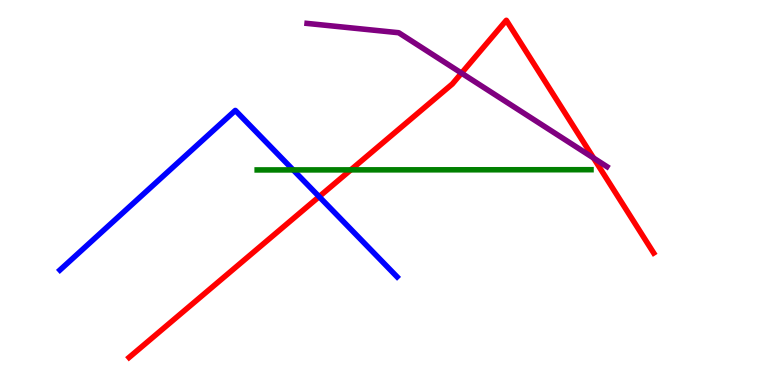[{'lines': ['blue', 'red'], 'intersections': [{'x': 4.12, 'y': 4.89}]}, {'lines': ['green', 'red'], 'intersections': [{'x': 4.53, 'y': 5.59}]}, {'lines': ['purple', 'red'], 'intersections': [{'x': 5.96, 'y': 8.1}, {'x': 7.66, 'y': 5.9}]}, {'lines': ['blue', 'green'], 'intersections': [{'x': 3.78, 'y': 5.59}]}, {'lines': ['blue', 'purple'], 'intersections': []}, {'lines': ['green', 'purple'], 'intersections': []}]